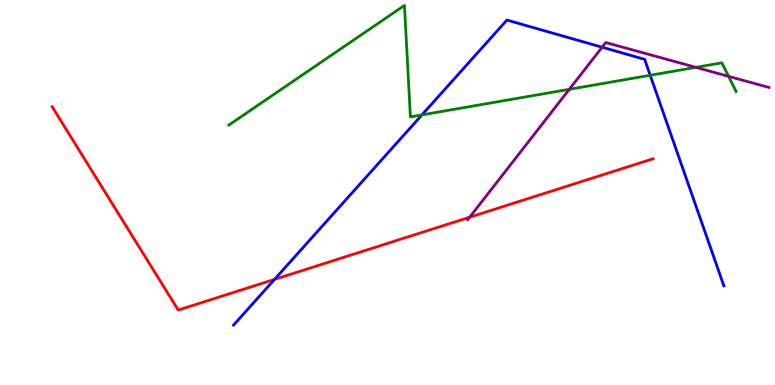[{'lines': ['blue', 'red'], 'intersections': [{'x': 3.54, 'y': 2.74}]}, {'lines': ['green', 'red'], 'intersections': []}, {'lines': ['purple', 'red'], 'intersections': [{'x': 6.06, 'y': 4.36}]}, {'lines': ['blue', 'green'], 'intersections': [{'x': 5.44, 'y': 7.02}, {'x': 8.39, 'y': 8.04}]}, {'lines': ['blue', 'purple'], 'intersections': [{'x': 7.77, 'y': 8.77}]}, {'lines': ['green', 'purple'], 'intersections': [{'x': 7.35, 'y': 7.68}, {'x': 8.98, 'y': 8.25}, {'x': 9.4, 'y': 8.02}]}]